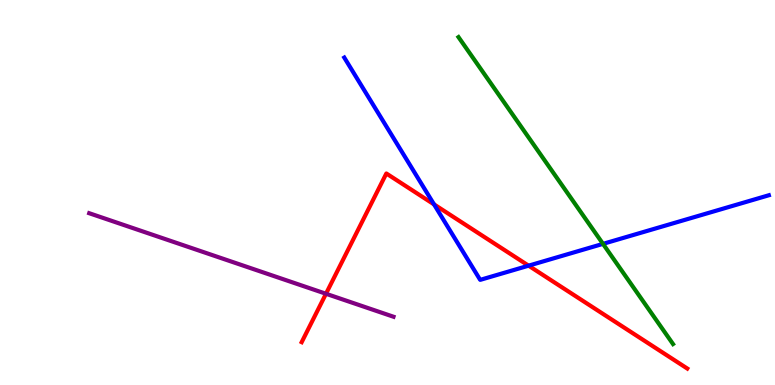[{'lines': ['blue', 'red'], 'intersections': [{'x': 5.6, 'y': 4.69}, {'x': 6.82, 'y': 3.1}]}, {'lines': ['green', 'red'], 'intersections': []}, {'lines': ['purple', 'red'], 'intersections': [{'x': 4.21, 'y': 2.37}]}, {'lines': ['blue', 'green'], 'intersections': [{'x': 7.78, 'y': 3.67}]}, {'lines': ['blue', 'purple'], 'intersections': []}, {'lines': ['green', 'purple'], 'intersections': []}]